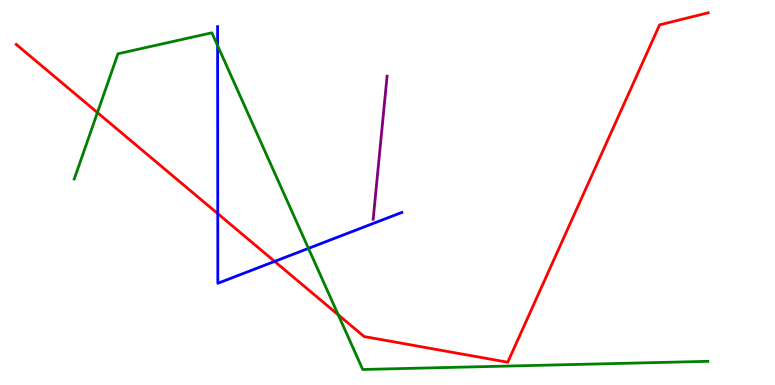[{'lines': ['blue', 'red'], 'intersections': [{'x': 2.81, 'y': 4.45}, {'x': 3.54, 'y': 3.21}]}, {'lines': ['green', 'red'], 'intersections': [{'x': 1.26, 'y': 7.08}, {'x': 4.36, 'y': 1.82}]}, {'lines': ['purple', 'red'], 'intersections': []}, {'lines': ['blue', 'green'], 'intersections': [{'x': 2.81, 'y': 8.81}, {'x': 3.98, 'y': 3.55}]}, {'lines': ['blue', 'purple'], 'intersections': []}, {'lines': ['green', 'purple'], 'intersections': []}]